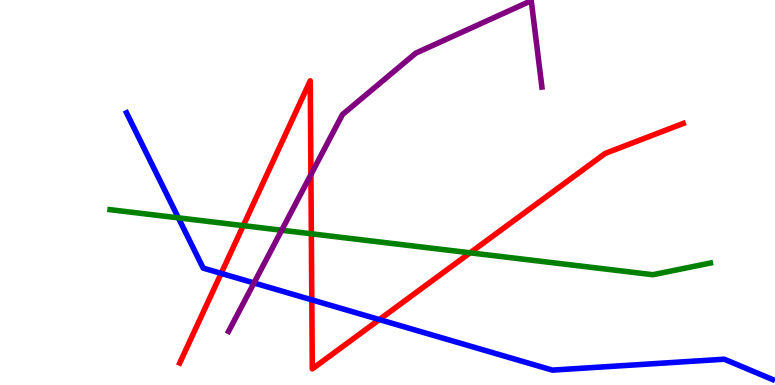[{'lines': ['blue', 'red'], 'intersections': [{'x': 2.85, 'y': 2.9}, {'x': 4.02, 'y': 2.21}, {'x': 4.89, 'y': 1.7}]}, {'lines': ['green', 'red'], 'intersections': [{'x': 3.14, 'y': 4.14}, {'x': 4.02, 'y': 3.93}, {'x': 6.07, 'y': 3.43}]}, {'lines': ['purple', 'red'], 'intersections': [{'x': 4.01, 'y': 5.47}]}, {'lines': ['blue', 'green'], 'intersections': [{'x': 2.3, 'y': 4.34}]}, {'lines': ['blue', 'purple'], 'intersections': [{'x': 3.28, 'y': 2.65}]}, {'lines': ['green', 'purple'], 'intersections': [{'x': 3.63, 'y': 4.02}]}]